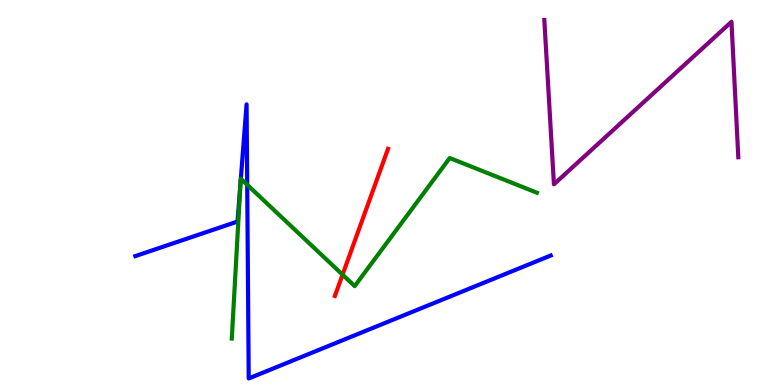[{'lines': ['blue', 'red'], 'intersections': []}, {'lines': ['green', 'red'], 'intersections': [{'x': 4.42, 'y': 2.87}]}, {'lines': ['purple', 'red'], 'intersections': []}, {'lines': ['blue', 'green'], 'intersections': [{'x': 3.1, 'y': 5.22}, {'x': 3.11, 'y': 5.36}, {'x': 3.19, 'y': 5.2}]}, {'lines': ['blue', 'purple'], 'intersections': []}, {'lines': ['green', 'purple'], 'intersections': []}]